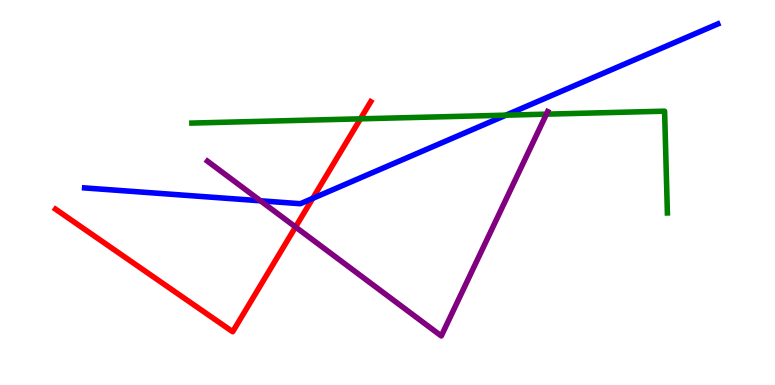[{'lines': ['blue', 'red'], 'intersections': [{'x': 4.03, 'y': 4.85}]}, {'lines': ['green', 'red'], 'intersections': [{'x': 4.65, 'y': 6.91}]}, {'lines': ['purple', 'red'], 'intersections': [{'x': 3.81, 'y': 4.1}]}, {'lines': ['blue', 'green'], 'intersections': [{'x': 6.53, 'y': 7.01}]}, {'lines': ['blue', 'purple'], 'intersections': [{'x': 3.36, 'y': 4.78}]}, {'lines': ['green', 'purple'], 'intersections': [{'x': 7.05, 'y': 7.03}]}]